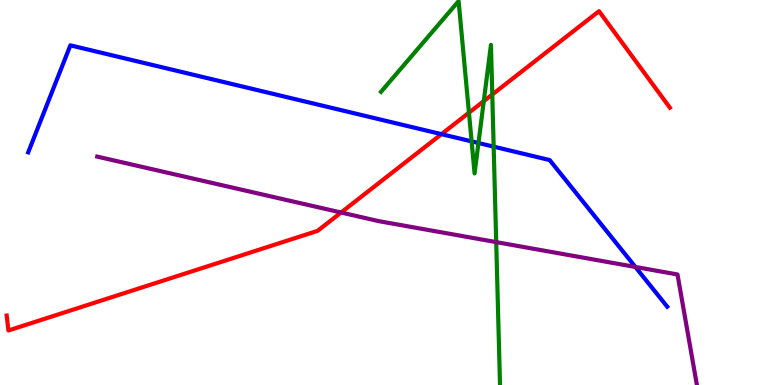[{'lines': ['blue', 'red'], 'intersections': [{'x': 5.7, 'y': 6.52}]}, {'lines': ['green', 'red'], 'intersections': [{'x': 6.05, 'y': 7.07}, {'x': 6.24, 'y': 7.37}, {'x': 6.35, 'y': 7.55}]}, {'lines': ['purple', 'red'], 'intersections': [{'x': 4.4, 'y': 4.48}]}, {'lines': ['blue', 'green'], 'intersections': [{'x': 6.09, 'y': 6.33}, {'x': 6.17, 'y': 6.29}, {'x': 6.37, 'y': 6.19}]}, {'lines': ['blue', 'purple'], 'intersections': [{'x': 8.2, 'y': 3.07}]}, {'lines': ['green', 'purple'], 'intersections': [{'x': 6.4, 'y': 3.71}]}]